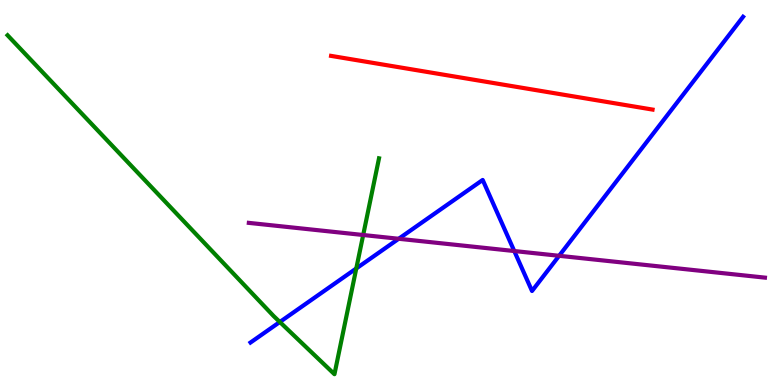[{'lines': ['blue', 'red'], 'intersections': []}, {'lines': ['green', 'red'], 'intersections': []}, {'lines': ['purple', 'red'], 'intersections': []}, {'lines': ['blue', 'green'], 'intersections': [{'x': 3.61, 'y': 1.64}, {'x': 4.6, 'y': 3.03}]}, {'lines': ['blue', 'purple'], 'intersections': [{'x': 5.14, 'y': 3.8}, {'x': 6.64, 'y': 3.48}, {'x': 7.21, 'y': 3.36}]}, {'lines': ['green', 'purple'], 'intersections': [{'x': 4.69, 'y': 3.9}]}]